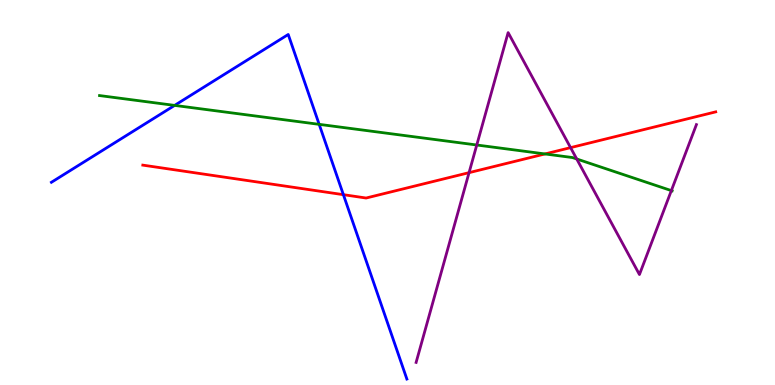[{'lines': ['blue', 'red'], 'intersections': [{'x': 4.43, 'y': 4.94}]}, {'lines': ['green', 'red'], 'intersections': [{'x': 7.03, 'y': 6.0}]}, {'lines': ['purple', 'red'], 'intersections': [{'x': 6.05, 'y': 5.52}, {'x': 7.36, 'y': 6.17}]}, {'lines': ['blue', 'green'], 'intersections': [{'x': 2.25, 'y': 7.26}, {'x': 4.12, 'y': 6.77}]}, {'lines': ['blue', 'purple'], 'intersections': []}, {'lines': ['green', 'purple'], 'intersections': [{'x': 6.15, 'y': 6.23}, {'x': 7.44, 'y': 5.87}, {'x': 8.66, 'y': 5.05}]}]